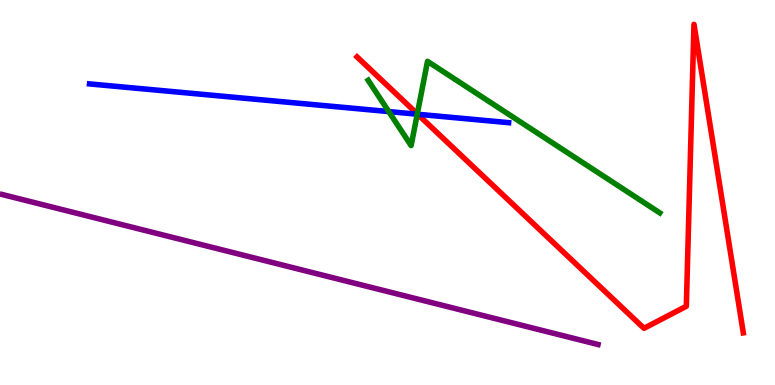[{'lines': ['blue', 'red'], 'intersections': [{'x': 5.39, 'y': 7.03}]}, {'lines': ['green', 'red'], 'intersections': [{'x': 5.38, 'y': 7.04}]}, {'lines': ['purple', 'red'], 'intersections': []}, {'lines': ['blue', 'green'], 'intersections': [{'x': 5.02, 'y': 7.1}, {'x': 5.38, 'y': 7.03}]}, {'lines': ['blue', 'purple'], 'intersections': []}, {'lines': ['green', 'purple'], 'intersections': []}]